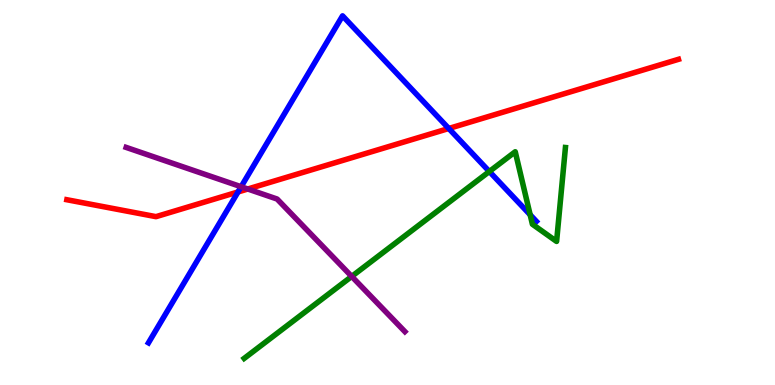[{'lines': ['blue', 'red'], 'intersections': [{'x': 3.07, 'y': 5.01}, {'x': 5.79, 'y': 6.66}]}, {'lines': ['green', 'red'], 'intersections': []}, {'lines': ['purple', 'red'], 'intersections': [{'x': 3.2, 'y': 5.09}]}, {'lines': ['blue', 'green'], 'intersections': [{'x': 6.31, 'y': 5.55}, {'x': 6.84, 'y': 4.42}]}, {'lines': ['blue', 'purple'], 'intersections': [{'x': 3.11, 'y': 5.15}]}, {'lines': ['green', 'purple'], 'intersections': [{'x': 4.54, 'y': 2.82}]}]